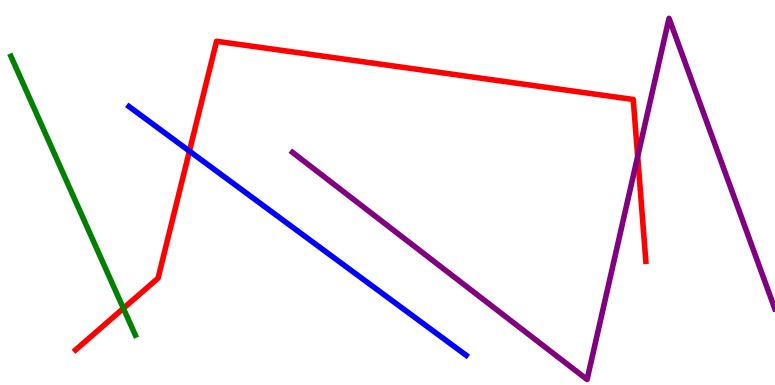[{'lines': ['blue', 'red'], 'intersections': [{'x': 2.44, 'y': 6.08}]}, {'lines': ['green', 'red'], 'intersections': [{'x': 1.59, 'y': 1.99}]}, {'lines': ['purple', 'red'], 'intersections': [{'x': 8.23, 'y': 5.94}]}, {'lines': ['blue', 'green'], 'intersections': []}, {'lines': ['blue', 'purple'], 'intersections': []}, {'lines': ['green', 'purple'], 'intersections': []}]